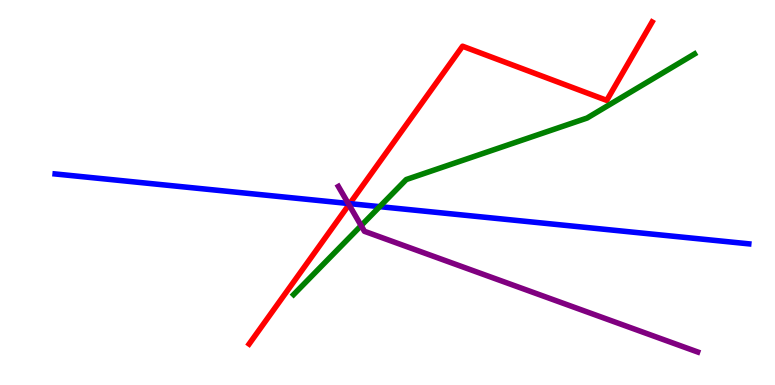[{'lines': ['blue', 'red'], 'intersections': [{'x': 4.51, 'y': 4.71}]}, {'lines': ['green', 'red'], 'intersections': []}, {'lines': ['purple', 'red'], 'intersections': [{'x': 4.5, 'y': 4.68}]}, {'lines': ['blue', 'green'], 'intersections': [{'x': 4.9, 'y': 4.63}]}, {'lines': ['blue', 'purple'], 'intersections': [{'x': 4.49, 'y': 4.71}]}, {'lines': ['green', 'purple'], 'intersections': [{'x': 4.66, 'y': 4.14}]}]